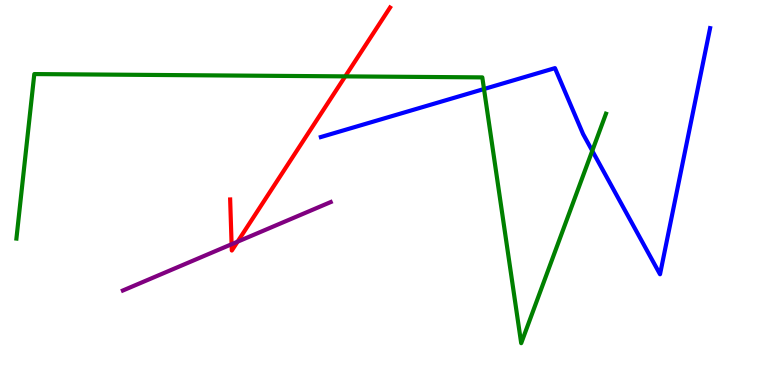[{'lines': ['blue', 'red'], 'intersections': []}, {'lines': ['green', 'red'], 'intersections': [{'x': 4.45, 'y': 8.02}]}, {'lines': ['purple', 'red'], 'intersections': [{'x': 2.99, 'y': 3.66}, {'x': 3.07, 'y': 3.72}]}, {'lines': ['blue', 'green'], 'intersections': [{'x': 6.25, 'y': 7.69}, {'x': 7.64, 'y': 6.08}]}, {'lines': ['blue', 'purple'], 'intersections': []}, {'lines': ['green', 'purple'], 'intersections': []}]